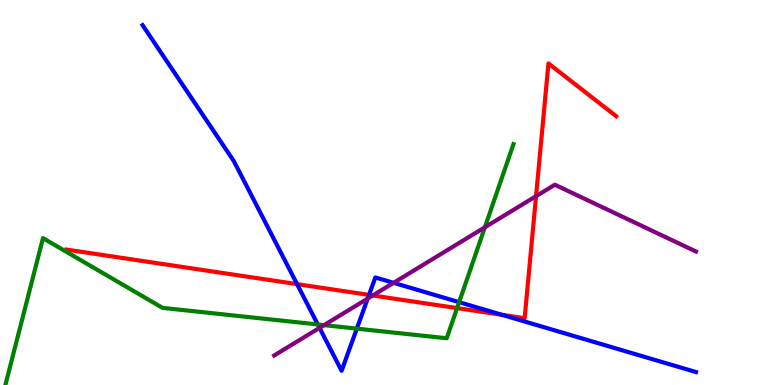[{'lines': ['blue', 'red'], 'intersections': [{'x': 3.83, 'y': 2.62}, {'x': 4.76, 'y': 2.34}, {'x': 6.48, 'y': 1.82}]}, {'lines': ['green', 'red'], 'intersections': [{'x': 5.9, 'y': 2.0}]}, {'lines': ['purple', 'red'], 'intersections': [{'x': 4.81, 'y': 2.33}, {'x': 6.92, 'y': 4.9}]}, {'lines': ['blue', 'green'], 'intersections': [{'x': 4.1, 'y': 1.57}, {'x': 4.6, 'y': 1.46}, {'x': 5.92, 'y': 2.15}]}, {'lines': ['blue', 'purple'], 'intersections': [{'x': 4.12, 'y': 1.48}, {'x': 4.74, 'y': 2.24}, {'x': 5.08, 'y': 2.65}]}, {'lines': ['green', 'purple'], 'intersections': [{'x': 4.18, 'y': 1.55}, {'x': 6.26, 'y': 4.1}]}]